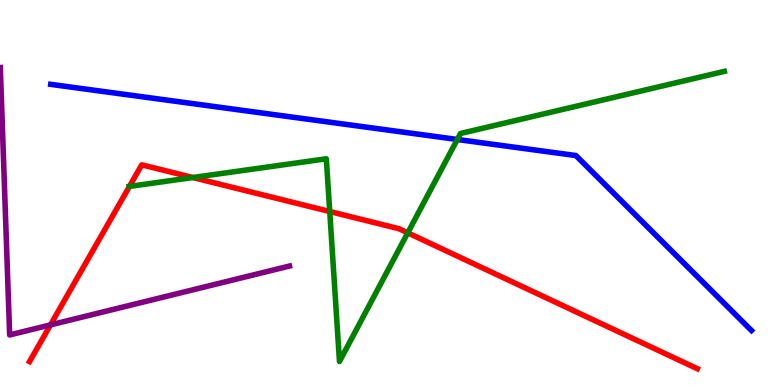[{'lines': ['blue', 'red'], 'intersections': []}, {'lines': ['green', 'red'], 'intersections': [{'x': 1.67, 'y': 5.16}, {'x': 2.49, 'y': 5.39}, {'x': 4.25, 'y': 4.51}, {'x': 5.26, 'y': 3.95}]}, {'lines': ['purple', 'red'], 'intersections': [{'x': 0.651, 'y': 1.56}]}, {'lines': ['blue', 'green'], 'intersections': [{'x': 5.9, 'y': 6.38}]}, {'lines': ['blue', 'purple'], 'intersections': []}, {'lines': ['green', 'purple'], 'intersections': []}]